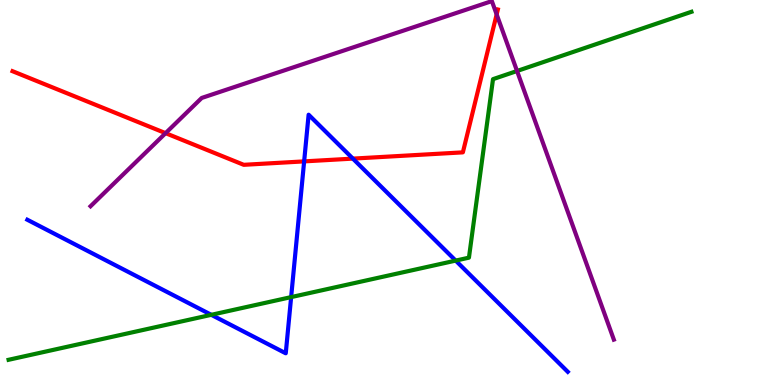[{'lines': ['blue', 'red'], 'intersections': [{'x': 3.92, 'y': 5.81}, {'x': 4.55, 'y': 5.88}]}, {'lines': ['green', 'red'], 'intersections': []}, {'lines': ['purple', 'red'], 'intersections': [{'x': 2.14, 'y': 6.54}, {'x': 6.41, 'y': 9.63}]}, {'lines': ['blue', 'green'], 'intersections': [{'x': 2.73, 'y': 1.82}, {'x': 3.76, 'y': 2.28}, {'x': 5.88, 'y': 3.23}]}, {'lines': ['blue', 'purple'], 'intersections': []}, {'lines': ['green', 'purple'], 'intersections': [{'x': 6.67, 'y': 8.16}]}]